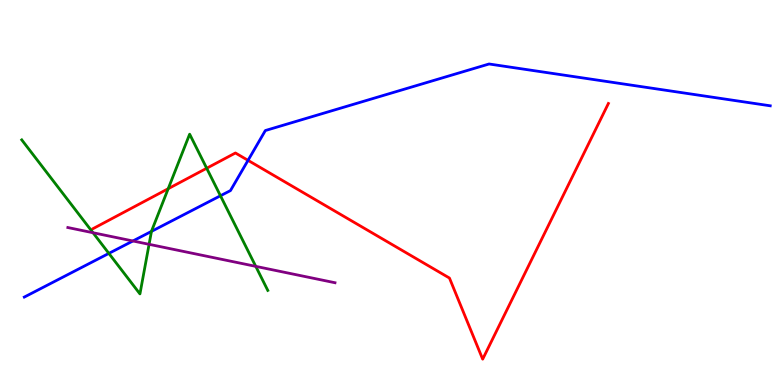[{'lines': ['blue', 'red'], 'intersections': [{'x': 3.2, 'y': 5.84}]}, {'lines': ['green', 'red'], 'intersections': [{'x': 2.17, 'y': 5.1}, {'x': 2.67, 'y': 5.63}]}, {'lines': ['purple', 'red'], 'intersections': []}, {'lines': ['blue', 'green'], 'intersections': [{'x': 1.4, 'y': 3.42}, {'x': 1.95, 'y': 3.99}, {'x': 2.84, 'y': 4.92}]}, {'lines': ['blue', 'purple'], 'intersections': [{'x': 1.71, 'y': 3.74}]}, {'lines': ['green', 'purple'], 'intersections': [{'x': 1.2, 'y': 3.96}, {'x': 1.92, 'y': 3.65}, {'x': 3.3, 'y': 3.08}]}]